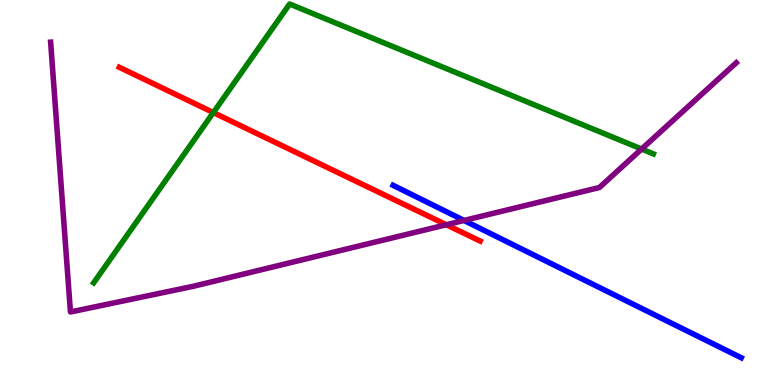[{'lines': ['blue', 'red'], 'intersections': []}, {'lines': ['green', 'red'], 'intersections': [{'x': 2.75, 'y': 7.08}]}, {'lines': ['purple', 'red'], 'intersections': [{'x': 5.76, 'y': 4.16}]}, {'lines': ['blue', 'green'], 'intersections': []}, {'lines': ['blue', 'purple'], 'intersections': [{'x': 5.99, 'y': 4.27}]}, {'lines': ['green', 'purple'], 'intersections': [{'x': 8.28, 'y': 6.13}]}]